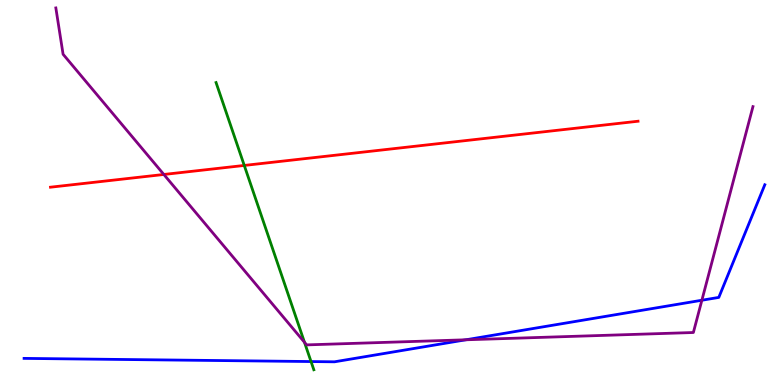[{'lines': ['blue', 'red'], 'intersections': []}, {'lines': ['green', 'red'], 'intersections': [{'x': 3.15, 'y': 5.7}]}, {'lines': ['purple', 'red'], 'intersections': [{'x': 2.11, 'y': 5.47}]}, {'lines': ['blue', 'green'], 'intersections': [{'x': 4.01, 'y': 0.609}]}, {'lines': ['blue', 'purple'], 'intersections': [{'x': 6.01, 'y': 1.17}, {'x': 9.06, 'y': 2.2}]}, {'lines': ['green', 'purple'], 'intersections': [{'x': 3.93, 'y': 1.11}]}]